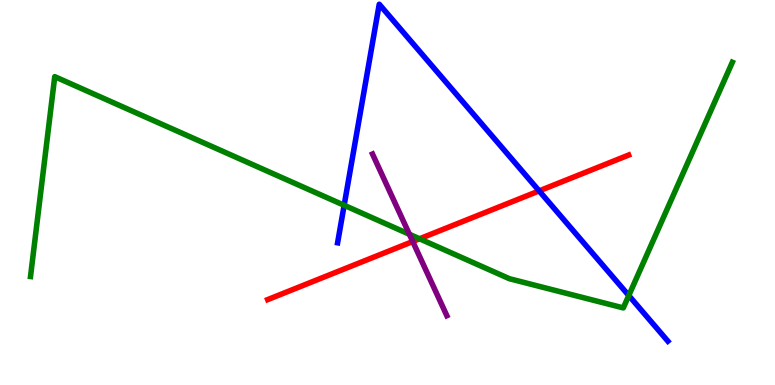[{'lines': ['blue', 'red'], 'intersections': [{'x': 6.96, 'y': 5.04}]}, {'lines': ['green', 'red'], 'intersections': [{'x': 5.41, 'y': 3.8}]}, {'lines': ['purple', 'red'], 'intersections': [{'x': 5.33, 'y': 3.73}]}, {'lines': ['blue', 'green'], 'intersections': [{'x': 4.44, 'y': 4.67}, {'x': 8.11, 'y': 2.32}]}, {'lines': ['blue', 'purple'], 'intersections': []}, {'lines': ['green', 'purple'], 'intersections': [{'x': 5.28, 'y': 3.92}]}]